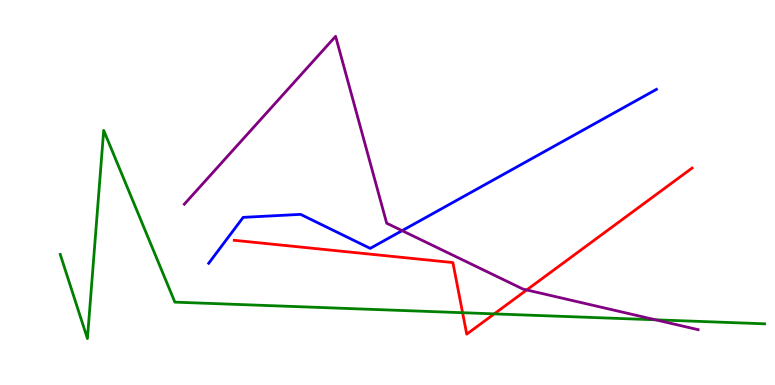[{'lines': ['blue', 'red'], 'intersections': []}, {'lines': ['green', 'red'], 'intersections': [{'x': 5.97, 'y': 1.88}, {'x': 6.38, 'y': 1.85}]}, {'lines': ['purple', 'red'], 'intersections': [{'x': 6.8, 'y': 2.47}]}, {'lines': ['blue', 'green'], 'intersections': []}, {'lines': ['blue', 'purple'], 'intersections': [{'x': 5.19, 'y': 4.01}]}, {'lines': ['green', 'purple'], 'intersections': [{'x': 8.46, 'y': 1.69}]}]